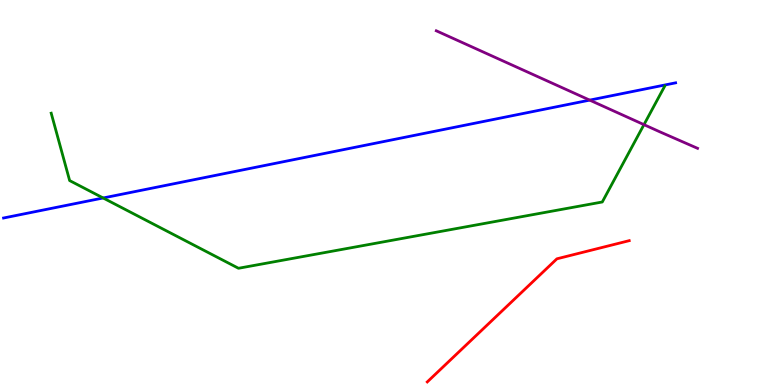[{'lines': ['blue', 'red'], 'intersections': []}, {'lines': ['green', 'red'], 'intersections': []}, {'lines': ['purple', 'red'], 'intersections': []}, {'lines': ['blue', 'green'], 'intersections': [{'x': 1.33, 'y': 4.86}]}, {'lines': ['blue', 'purple'], 'intersections': [{'x': 7.61, 'y': 7.4}]}, {'lines': ['green', 'purple'], 'intersections': [{'x': 8.31, 'y': 6.76}]}]